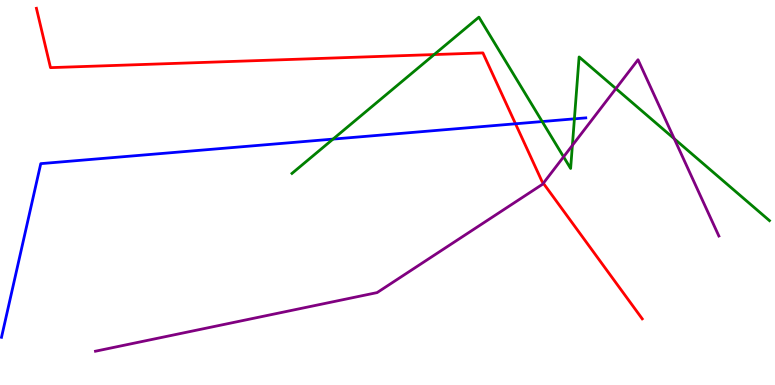[{'lines': ['blue', 'red'], 'intersections': [{'x': 6.65, 'y': 6.78}]}, {'lines': ['green', 'red'], 'intersections': [{'x': 5.6, 'y': 8.58}]}, {'lines': ['purple', 'red'], 'intersections': [{'x': 7.01, 'y': 5.24}]}, {'lines': ['blue', 'green'], 'intersections': [{'x': 4.3, 'y': 6.39}, {'x': 7.0, 'y': 6.84}, {'x': 7.41, 'y': 6.91}]}, {'lines': ['blue', 'purple'], 'intersections': []}, {'lines': ['green', 'purple'], 'intersections': [{'x': 7.27, 'y': 5.93}, {'x': 7.39, 'y': 6.22}, {'x': 7.95, 'y': 7.7}, {'x': 8.7, 'y': 6.4}]}]